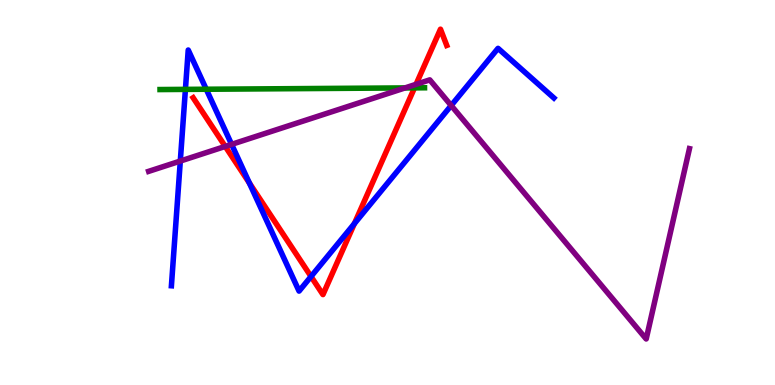[{'lines': ['blue', 'red'], 'intersections': [{'x': 3.22, 'y': 5.25}, {'x': 4.01, 'y': 2.82}, {'x': 4.57, 'y': 4.19}]}, {'lines': ['green', 'red'], 'intersections': [{'x': 5.35, 'y': 7.72}]}, {'lines': ['purple', 'red'], 'intersections': [{'x': 2.91, 'y': 6.2}, {'x': 5.37, 'y': 7.81}]}, {'lines': ['blue', 'green'], 'intersections': [{'x': 2.39, 'y': 7.68}, {'x': 2.66, 'y': 7.68}]}, {'lines': ['blue', 'purple'], 'intersections': [{'x': 2.33, 'y': 5.82}, {'x': 2.99, 'y': 6.25}, {'x': 5.82, 'y': 7.26}]}, {'lines': ['green', 'purple'], 'intersections': [{'x': 5.23, 'y': 7.72}]}]